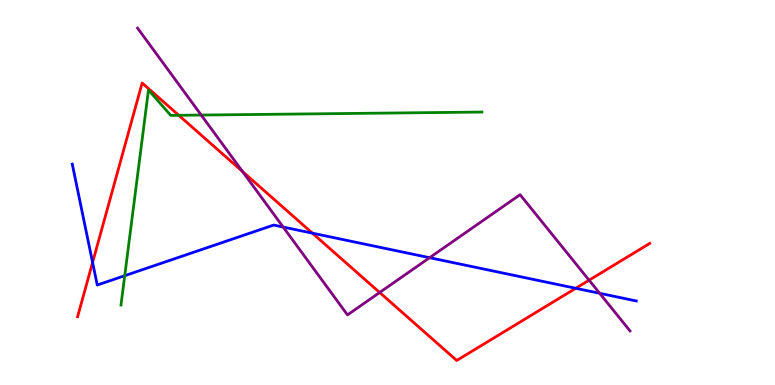[{'lines': ['blue', 'red'], 'intersections': [{'x': 1.19, 'y': 3.18}, {'x': 4.03, 'y': 3.94}, {'x': 7.43, 'y': 2.51}]}, {'lines': ['green', 'red'], 'intersections': [{'x': 2.31, 'y': 7.01}]}, {'lines': ['purple', 'red'], 'intersections': [{'x': 3.13, 'y': 5.54}, {'x': 4.9, 'y': 2.4}, {'x': 7.6, 'y': 2.72}]}, {'lines': ['blue', 'green'], 'intersections': [{'x': 1.61, 'y': 2.84}]}, {'lines': ['blue', 'purple'], 'intersections': [{'x': 3.65, 'y': 4.1}, {'x': 5.54, 'y': 3.31}, {'x': 7.74, 'y': 2.38}]}, {'lines': ['green', 'purple'], 'intersections': [{'x': 2.6, 'y': 7.01}]}]